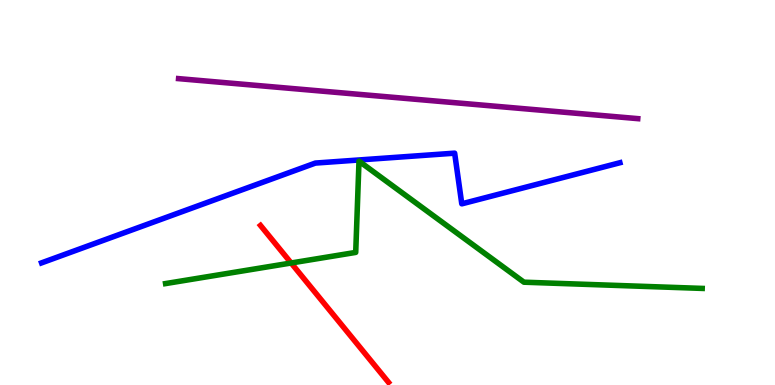[{'lines': ['blue', 'red'], 'intersections': []}, {'lines': ['green', 'red'], 'intersections': [{'x': 3.76, 'y': 3.17}]}, {'lines': ['purple', 'red'], 'intersections': []}, {'lines': ['blue', 'green'], 'intersections': []}, {'lines': ['blue', 'purple'], 'intersections': []}, {'lines': ['green', 'purple'], 'intersections': []}]